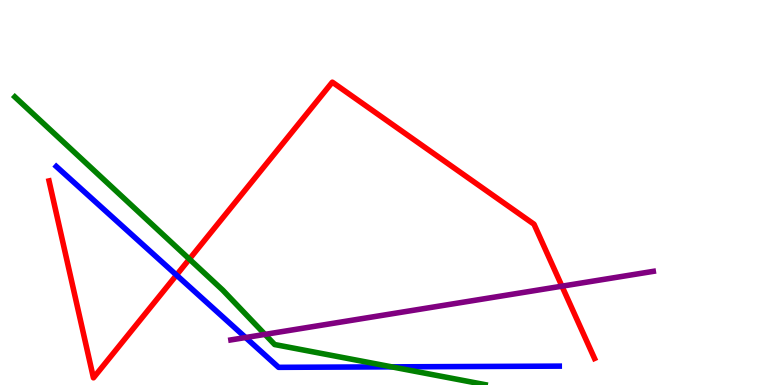[{'lines': ['blue', 'red'], 'intersections': [{'x': 2.28, 'y': 2.86}]}, {'lines': ['green', 'red'], 'intersections': [{'x': 2.44, 'y': 3.27}]}, {'lines': ['purple', 'red'], 'intersections': [{'x': 7.25, 'y': 2.57}]}, {'lines': ['blue', 'green'], 'intersections': [{'x': 5.05, 'y': 0.471}]}, {'lines': ['blue', 'purple'], 'intersections': [{'x': 3.17, 'y': 1.23}]}, {'lines': ['green', 'purple'], 'intersections': [{'x': 3.42, 'y': 1.31}]}]